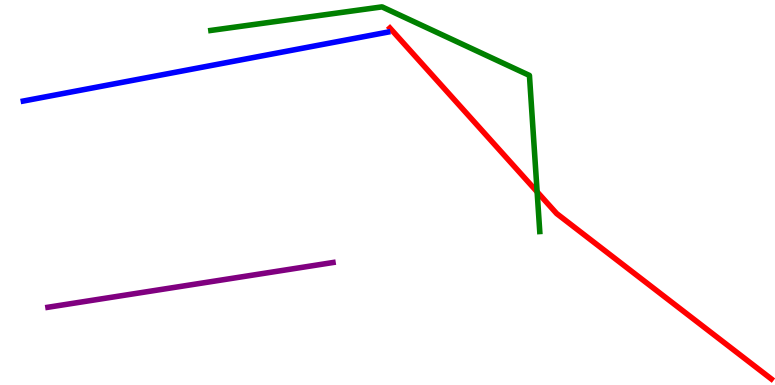[{'lines': ['blue', 'red'], 'intersections': []}, {'lines': ['green', 'red'], 'intersections': [{'x': 6.93, 'y': 5.02}]}, {'lines': ['purple', 'red'], 'intersections': []}, {'lines': ['blue', 'green'], 'intersections': []}, {'lines': ['blue', 'purple'], 'intersections': []}, {'lines': ['green', 'purple'], 'intersections': []}]